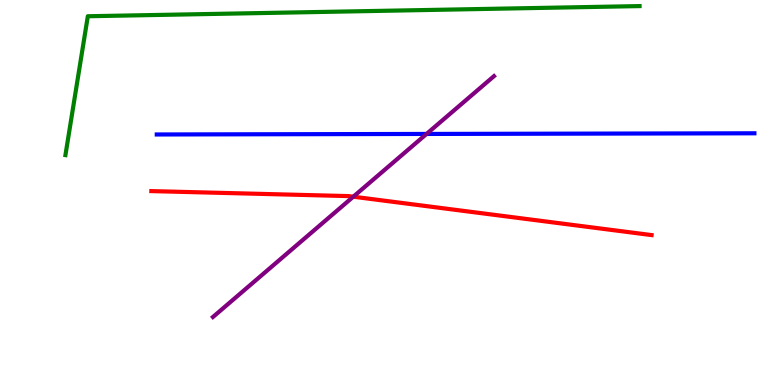[{'lines': ['blue', 'red'], 'intersections': []}, {'lines': ['green', 'red'], 'intersections': []}, {'lines': ['purple', 'red'], 'intersections': [{'x': 4.56, 'y': 4.89}]}, {'lines': ['blue', 'green'], 'intersections': []}, {'lines': ['blue', 'purple'], 'intersections': [{'x': 5.5, 'y': 6.52}]}, {'lines': ['green', 'purple'], 'intersections': []}]